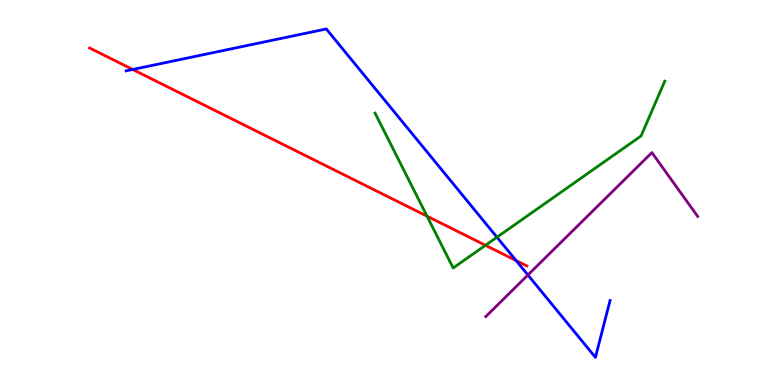[{'lines': ['blue', 'red'], 'intersections': [{'x': 1.71, 'y': 8.2}, {'x': 6.66, 'y': 3.23}]}, {'lines': ['green', 'red'], 'intersections': [{'x': 5.51, 'y': 4.38}, {'x': 6.26, 'y': 3.63}]}, {'lines': ['purple', 'red'], 'intersections': []}, {'lines': ['blue', 'green'], 'intersections': [{'x': 6.41, 'y': 3.84}]}, {'lines': ['blue', 'purple'], 'intersections': [{'x': 6.81, 'y': 2.86}]}, {'lines': ['green', 'purple'], 'intersections': []}]